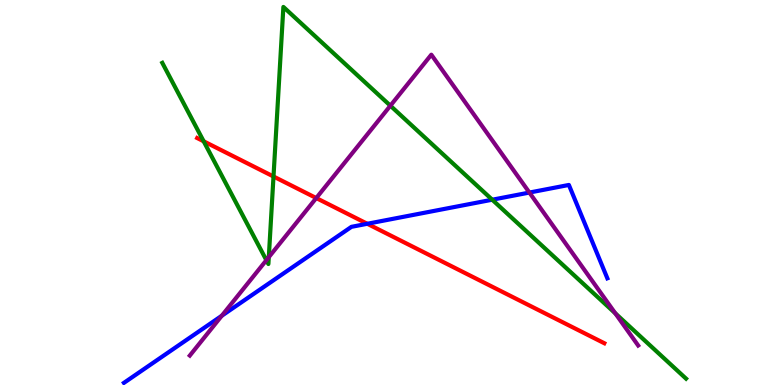[{'lines': ['blue', 'red'], 'intersections': [{'x': 4.74, 'y': 4.19}]}, {'lines': ['green', 'red'], 'intersections': [{'x': 2.63, 'y': 6.33}, {'x': 3.53, 'y': 5.42}]}, {'lines': ['purple', 'red'], 'intersections': [{'x': 4.08, 'y': 4.86}]}, {'lines': ['blue', 'green'], 'intersections': [{'x': 6.35, 'y': 4.81}]}, {'lines': ['blue', 'purple'], 'intersections': [{'x': 2.86, 'y': 1.8}, {'x': 6.83, 'y': 5.0}]}, {'lines': ['green', 'purple'], 'intersections': [{'x': 3.44, 'y': 3.24}, {'x': 3.47, 'y': 3.32}, {'x': 5.04, 'y': 7.25}, {'x': 7.94, 'y': 1.86}]}]